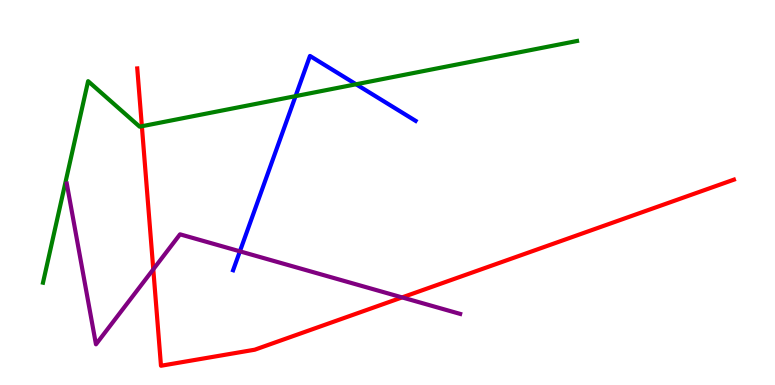[{'lines': ['blue', 'red'], 'intersections': []}, {'lines': ['green', 'red'], 'intersections': [{'x': 1.83, 'y': 6.72}]}, {'lines': ['purple', 'red'], 'intersections': [{'x': 1.98, 'y': 3.0}, {'x': 5.19, 'y': 2.28}]}, {'lines': ['blue', 'green'], 'intersections': [{'x': 3.81, 'y': 7.5}, {'x': 4.59, 'y': 7.81}]}, {'lines': ['blue', 'purple'], 'intersections': [{'x': 3.1, 'y': 3.47}]}, {'lines': ['green', 'purple'], 'intersections': []}]